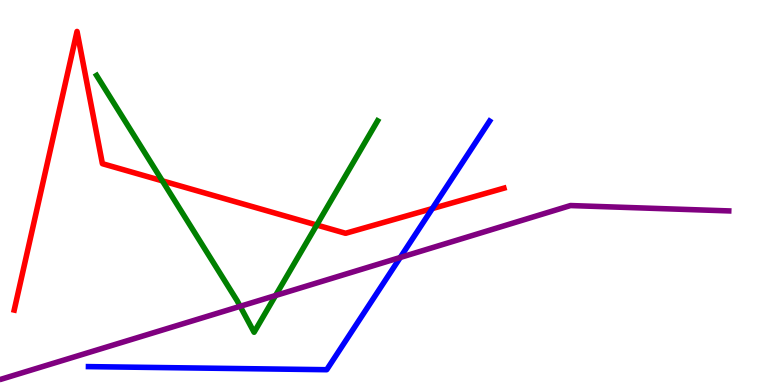[{'lines': ['blue', 'red'], 'intersections': [{'x': 5.58, 'y': 4.58}]}, {'lines': ['green', 'red'], 'intersections': [{'x': 2.09, 'y': 5.3}, {'x': 4.09, 'y': 4.16}]}, {'lines': ['purple', 'red'], 'intersections': []}, {'lines': ['blue', 'green'], 'intersections': []}, {'lines': ['blue', 'purple'], 'intersections': [{'x': 5.16, 'y': 3.31}]}, {'lines': ['green', 'purple'], 'intersections': [{'x': 3.1, 'y': 2.04}, {'x': 3.56, 'y': 2.32}]}]